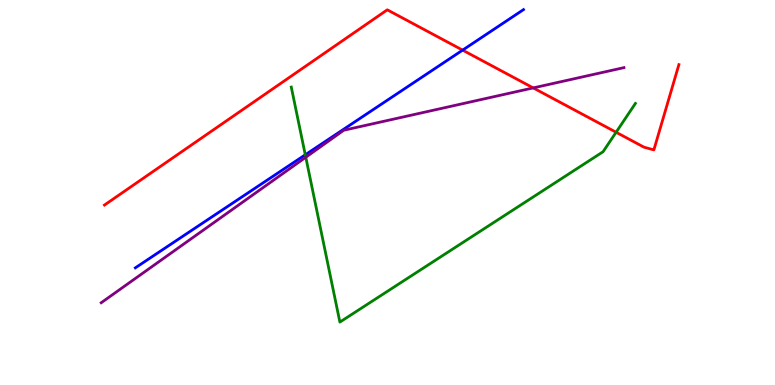[{'lines': ['blue', 'red'], 'intersections': [{'x': 5.97, 'y': 8.7}]}, {'lines': ['green', 'red'], 'intersections': [{'x': 7.95, 'y': 6.56}]}, {'lines': ['purple', 'red'], 'intersections': [{'x': 6.88, 'y': 7.72}]}, {'lines': ['blue', 'green'], 'intersections': [{'x': 3.94, 'y': 5.98}]}, {'lines': ['blue', 'purple'], 'intersections': []}, {'lines': ['green', 'purple'], 'intersections': [{'x': 3.95, 'y': 5.92}]}]